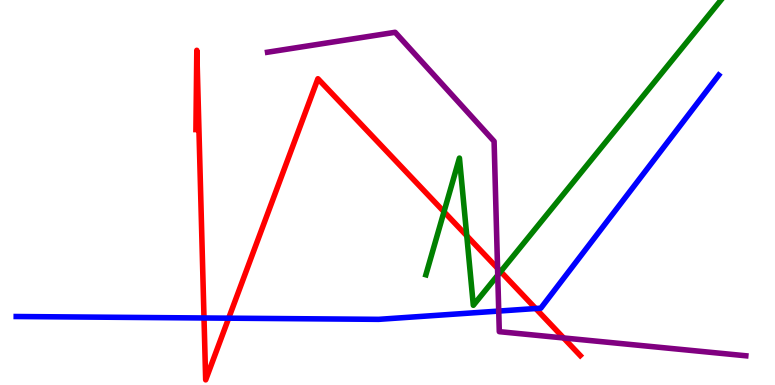[{'lines': ['blue', 'red'], 'intersections': [{'x': 2.63, 'y': 1.74}, {'x': 2.95, 'y': 1.74}, {'x': 6.91, 'y': 1.99}]}, {'lines': ['green', 'red'], 'intersections': [{'x': 5.73, 'y': 4.5}, {'x': 6.02, 'y': 3.88}, {'x': 6.46, 'y': 2.95}]}, {'lines': ['purple', 'red'], 'intersections': [{'x': 6.42, 'y': 3.03}, {'x': 7.27, 'y': 1.22}]}, {'lines': ['blue', 'green'], 'intersections': []}, {'lines': ['blue', 'purple'], 'intersections': [{'x': 6.44, 'y': 1.92}]}, {'lines': ['green', 'purple'], 'intersections': [{'x': 6.42, 'y': 2.85}]}]